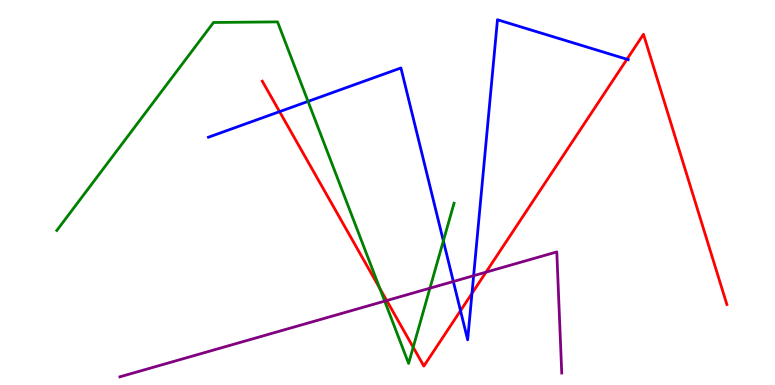[{'lines': ['blue', 'red'], 'intersections': [{'x': 3.61, 'y': 7.1}, {'x': 5.94, 'y': 1.93}, {'x': 6.09, 'y': 2.38}, {'x': 8.09, 'y': 8.46}]}, {'lines': ['green', 'red'], 'intersections': [{'x': 4.9, 'y': 2.51}, {'x': 5.33, 'y': 0.981}]}, {'lines': ['purple', 'red'], 'intersections': [{'x': 4.99, 'y': 2.19}, {'x': 6.27, 'y': 2.93}]}, {'lines': ['blue', 'green'], 'intersections': [{'x': 3.97, 'y': 7.37}, {'x': 5.72, 'y': 3.74}]}, {'lines': ['blue', 'purple'], 'intersections': [{'x': 5.85, 'y': 2.69}, {'x': 6.11, 'y': 2.84}]}, {'lines': ['green', 'purple'], 'intersections': [{'x': 4.96, 'y': 2.18}, {'x': 5.55, 'y': 2.51}]}]